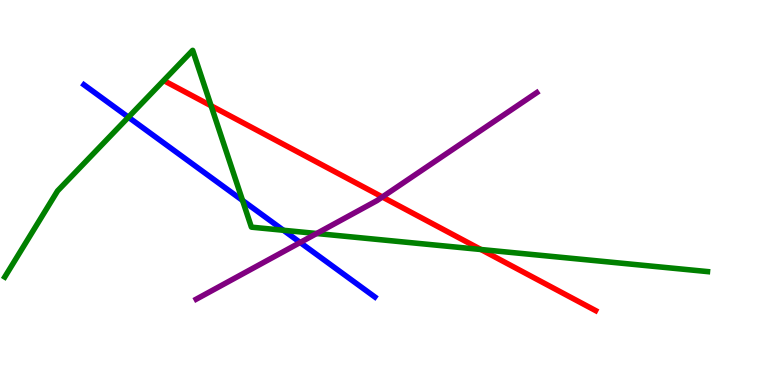[{'lines': ['blue', 'red'], 'intersections': []}, {'lines': ['green', 'red'], 'intersections': [{'x': 2.72, 'y': 7.25}, {'x': 6.21, 'y': 3.52}]}, {'lines': ['purple', 'red'], 'intersections': [{'x': 4.93, 'y': 4.88}]}, {'lines': ['blue', 'green'], 'intersections': [{'x': 1.66, 'y': 6.96}, {'x': 3.13, 'y': 4.79}, {'x': 3.66, 'y': 4.02}]}, {'lines': ['blue', 'purple'], 'intersections': [{'x': 3.87, 'y': 3.7}]}, {'lines': ['green', 'purple'], 'intersections': [{'x': 4.09, 'y': 3.93}]}]